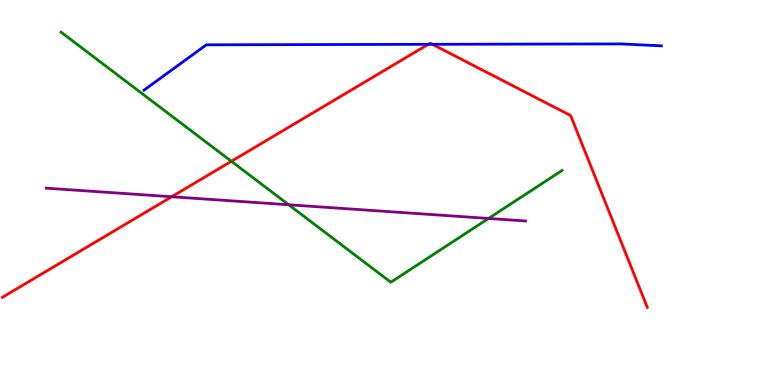[{'lines': ['blue', 'red'], 'intersections': [{'x': 5.53, 'y': 8.85}, {'x': 5.58, 'y': 8.85}]}, {'lines': ['green', 'red'], 'intersections': [{'x': 2.99, 'y': 5.81}]}, {'lines': ['purple', 'red'], 'intersections': [{'x': 2.22, 'y': 4.89}]}, {'lines': ['blue', 'green'], 'intersections': []}, {'lines': ['blue', 'purple'], 'intersections': []}, {'lines': ['green', 'purple'], 'intersections': [{'x': 3.72, 'y': 4.68}, {'x': 6.3, 'y': 4.33}]}]